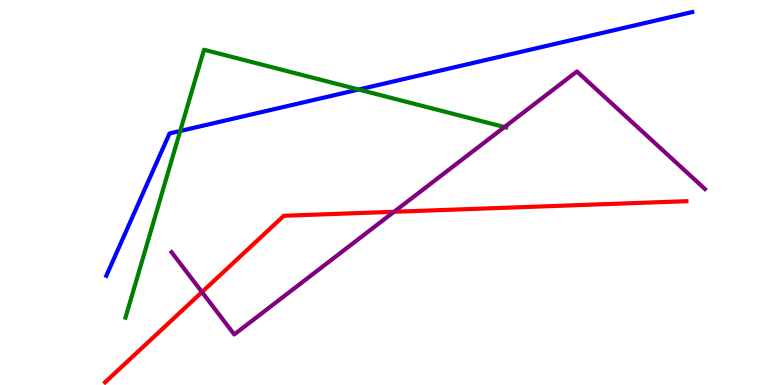[{'lines': ['blue', 'red'], 'intersections': []}, {'lines': ['green', 'red'], 'intersections': []}, {'lines': ['purple', 'red'], 'intersections': [{'x': 2.61, 'y': 2.41}, {'x': 5.08, 'y': 4.5}]}, {'lines': ['blue', 'green'], 'intersections': [{'x': 2.33, 'y': 6.6}, {'x': 4.63, 'y': 7.67}]}, {'lines': ['blue', 'purple'], 'intersections': []}, {'lines': ['green', 'purple'], 'intersections': [{'x': 6.51, 'y': 6.7}]}]